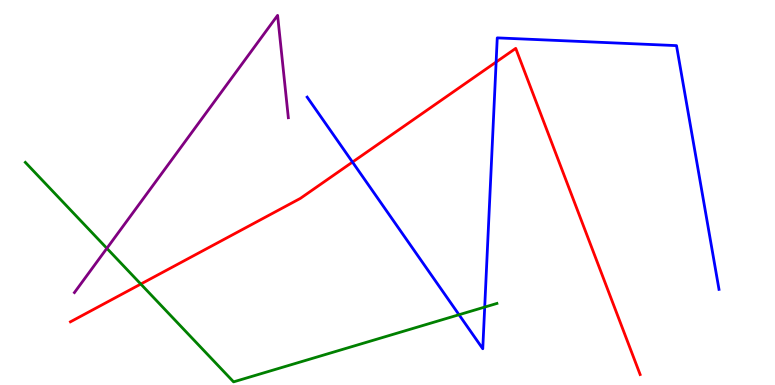[{'lines': ['blue', 'red'], 'intersections': [{'x': 4.55, 'y': 5.79}, {'x': 6.4, 'y': 8.39}]}, {'lines': ['green', 'red'], 'intersections': [{'x': 1.82, 'y': 2.62}]}, {'lines': ['purple', 'red'], 'intersections': []}, {'lines': ['blue', 'green'], 'intersections': [{'x': 5.92, 'y': 1.83}, {'x': 6.25, 'y': 2.02}]}, {'lines': ['blue', 'purple'], 'intersections': []}, {'lines': ['green', 'purple'], 'intersections': [{'x': 1.38, 'y': 3.55}]}]